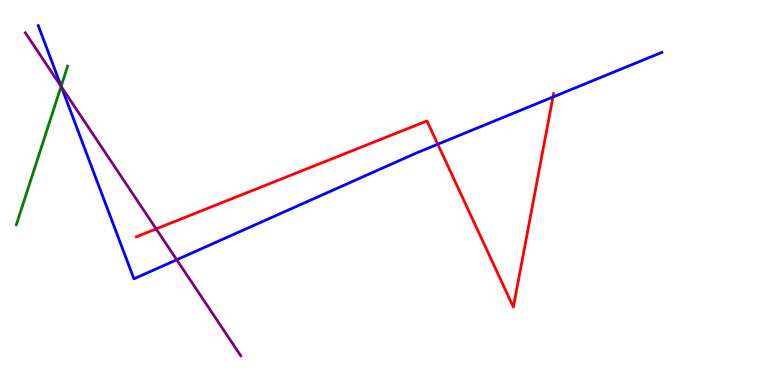[{'lines': ['blue', 'red'], 'intersections': [{'x': 5.65, 'y': 6.25}, {'x': 7.13, 'y': 7.48}]}, {'lines': ['green', 'red'], 'intersections': []}, {'lines': ['purple', 'red'], 'intersections': [{'x': 2.01, 'y': 4.05}]}, {'lines': ['blue', 'green'], 'intersections': [{'x': 0.789, 'y': 7.76}]}, {'lines': ['blue', 'purple'], 'intersections': [{'x': 0.792, 'y': 7.75}, {'x': 2.28, 'y': 3.25}]}, {'lines': ['green', 'purple'], 'intersections': [{'x': 0.788, 'y': 7.76}]}]